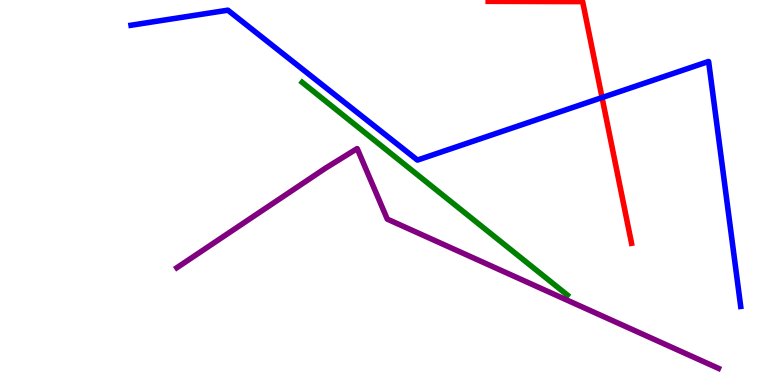[{'lines': ['blue', 'red'], 'intersections': [{'x': 7.77, 'y': 7.47}]}, {'lines': ['green', 'red'], 'intersections': []}, {'lines': ['purple', 'red'], 'intersections': []}, {'lines': ['blue', 'green'], 'intersections': []}, {'lines': ['blue', 'purple'], 'intersections': []}, {'lines': ['green', 'purple'], 'intersections': []}]